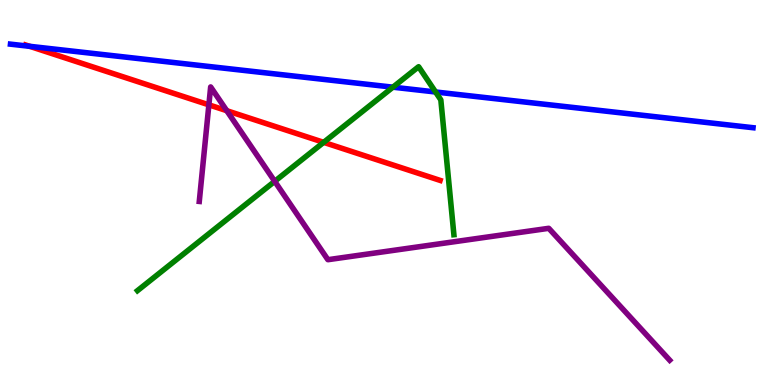[{'lines': ['blue', 'red'], 'intersections': [{'x': 0.383, 'y': 8.8}]}, {'lines': ['green', 'red'], 'intersections': [{'x': 4.18, 'y': 6.3}]}, {'lines': ['purple', 'red'], 'intersections': [{'x': 2.7, 'y': 7.28}, {'x': 2.93, 'y': 7.12}]}, {'lines': ['blue', 'green'], 'intersections': [{'x': 5.07, 'y': 7.74}, {'x': 5.62, 'y': 7.61}]}, {'lines': ['blue', 'purple'], 'intersections': []}, {'lines': ['green', 'purple'], 'intersections': [{'x': 3.54, 'y': 5.29}]}]